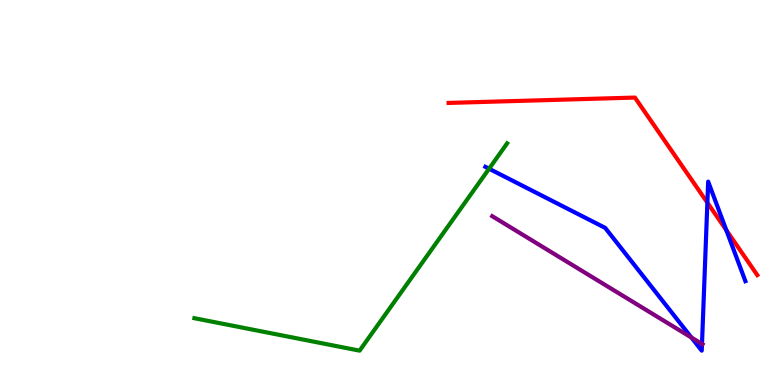[{'lines': ['blue', 'red'], 'intersections': [{'x': 9.13, 'y': 4.74}, {'x': 9.37, 'y': 4.02}]}, {'lines': ['green', 'red'], 'intersections': []}, {'lines': ['purple', 'red'], 'intersections': []}, {'lines': ['blue', 'green'], 'intersections': [{'x': 6.31, 'y': 5.62}]}, {'lines': ['blue', 'purple'], 'intersections': [{'x': 8.92, 'y': 1.23}, {'x': 9.06, 'y': 1.07}]}, {'lines': ['green', 'purple'], 'intersections': []}]